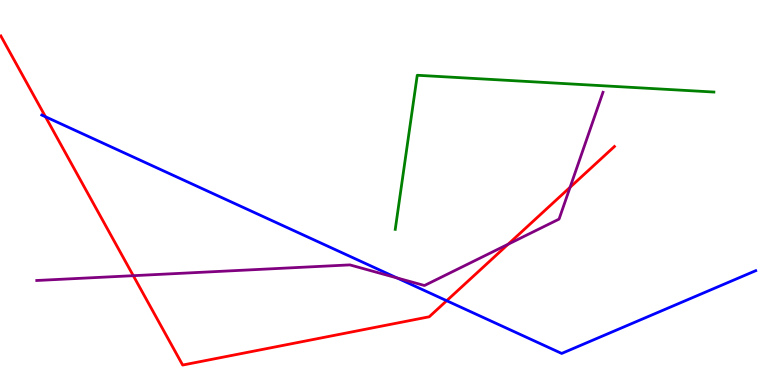[{'lines': ['blue', 'red'], 'intersections': [{'x': 0.587, 'y': 6.97}, {'x': 5.76, 'y': 2.19}]}, {'lines': ['green', 'red'], 'intersections': []}, {'lines': ['purple', 'red'], 'intersections': [{'x': 1.72, 'y': 2.84}, {'x': 6.56, 'y': 3.66}, {'x': 7.36, 'y': 5.14}]}, {'lines': ['blue', 'green'], 'intersections': []}, {'lines': ['blue', 'purple'], 'intersections': [{'x': 5.12, 'y': 2.78}]}, {'lines': ['green', 'purple'], 'intersections': []}]